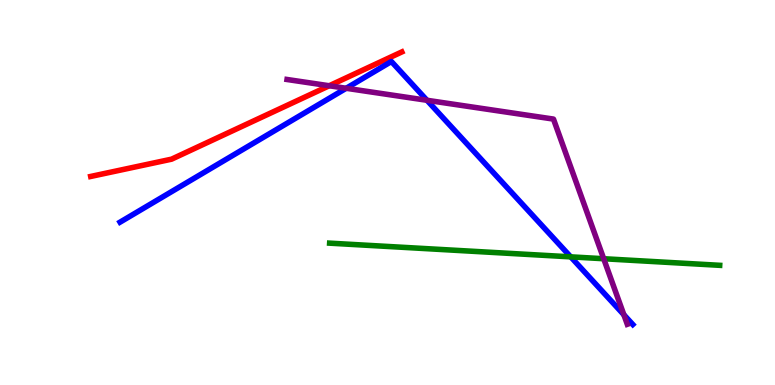[{'lines': ['blue', 'red'], 'intersections': []}, {'lines': ['green', 'red'], 'intersections': []}, {'lines': ['purple', 'red'], 'intersections': [{'x': 4.25, 'y': 7.77}]}, {'lines': ['blue', 'green'], 'intersections': [{'x': 7.36, 'y': 3.33}]}, {'lines': ['blue', 'purple'], 'intersections': [{'x': 4.47, 'y': 7.71}, {'x': 5.51, 'y': 7.4}, {'x': 8.05, 'y': 1.82}]}, {'lines': ['green', 'purple'], 'intersections': [{'x': 7.79, 'y': 3.28}]}]